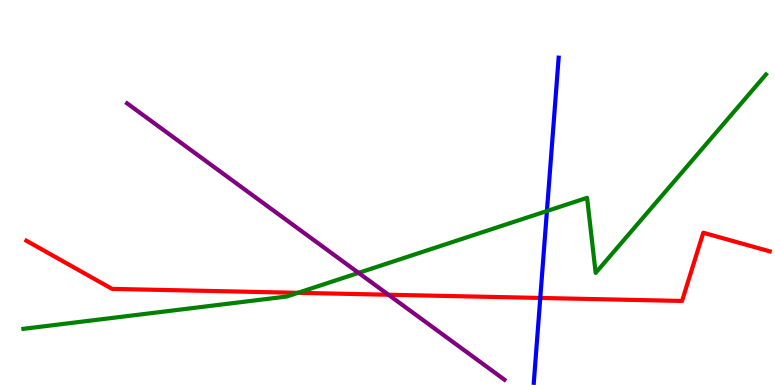[{'lines': ['blue', 'red'], 'intersections': [{'x': 6.97, 'y': 2.26}]}, {'lines': ['green', 'red'], 'intersections': [{'x': 3.84, 'y': 2.39}]}, {'lines': ['purple', 'red'], 'intersections': [{'x': 5.01, 'y': 2.34}]}, {'lines': ['blue', 'green'], 'intersections': [{'x': 7.06, 'y': 4.52}]}, {'lines': ['blue', 'purple'], 'intersections': []}, {'lines': ['green', 'purple'], 'intersections': [{'x': 4.63, 'y': 2.91}]}]